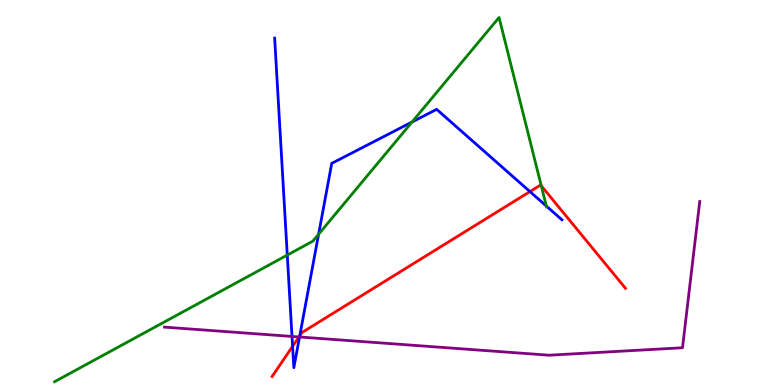[{'lines': ['blue', 'red'], 'intersections': [{'x': 3.78, 'y': 1.0}, {'x': 3.87, 'y': 1.28}, {'x': 6.84, 'y': 5.02}]}, {'lines': ['green', 'red'], 'intersections': [{'x': 6.98, 'y': 5.17}]}, {'lines': ['purple', 'red'], 'intersections': [{'x': 3.86, 'y': 1.25}]}, {'lines': ['blue', 'green'], 'intersections': [{'x': 3.71, 'y': 3.37}, {'x': 4.11, 'y': 3.92}, {'x': 5.32, 'y': 6.83}, {'x': 7.05, 'y': 4.65}]}, {'lines': ['blue', 'purple'], 'intersections': [{'x': 3.77, 'y': 1.26}, {'x': 3.86, 'y': 1.25}]}, {'lines': ['green', 'purple'], 'intersections': []}]